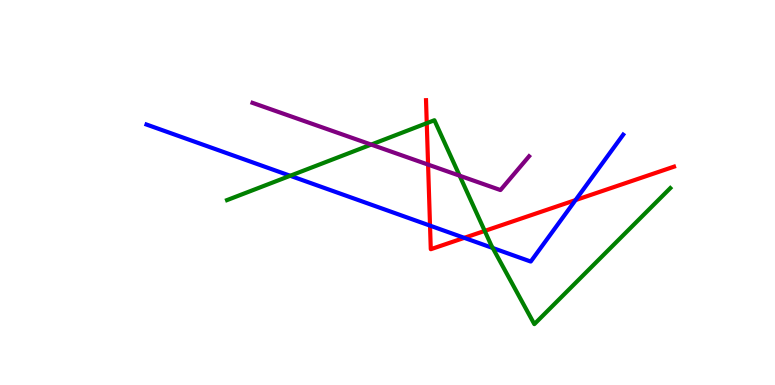[{'lines': ['blue', 'red'], 'intersections': [{'x': 5.55, 'y': 4.14}, {'x': 5.99, 'y': 3.82}, {'x': 7.43, 'y': 4.8}]}, {'lines': ['green', 'red'], 'intersections': [{'x': 5.51, 'y': 6.8}, {'x': 6.25, 'y': 4.0}]}, {'lines': ['purple', 'red'], 'intersections': [{'x': 5.52, 'y': 5.72}]}, {'lines': ['blue', 'green'], 'intersections': [{'x': 3.74, 'y': 5.43}, {'x': 6.36, 'y': 3.56}]}, {'lines': ['blue', 'purple'], 'intersections': []}, {'lines': ['green', 'purple'], 'intersections': [{'x': 4.79, 'y': 6.24}, {'x': 5.93, 'y': 5.44}]}]